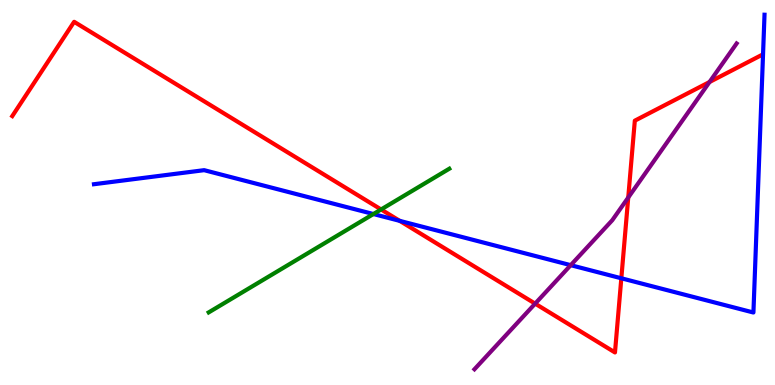[{'lines': ['blue', 'red'], 'intersections': [{'x': 5.16, 'y': 4.26}, {'x': 8.02, 'y': 2.77}]}, {'lines': ['green', 'red'], 'intersections': [{'x': 4.92, 'y': 4.56}]}, {'lines': ['purple', 'red'], 'intersections': [{'x': 6.91, 'y': 2.11}, {'x': 8.11, 'y': 4.87}, {'x': 9.16, 'y': 7.87}]}, {'lines': ['blue', 'green'], 'intersections': [{'x': 4.82, 'y': 4.44}]}, {'lines': ['blue', 'purple'], 'intersections': [{'x': 7.36, 'y': 3.11}]}, {'lines': ['green', 'purple'], 'intersections': []}]